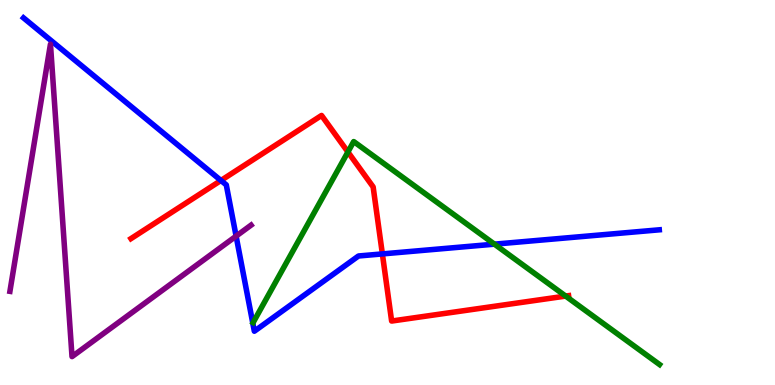[{'lines': ['blue', 'red'], 'intersections': [{'x': 2.85, 'y': 5.31}, {'x': 4.93, 'y': 3.4}]}, {'lines': ['green', 'red'], 'intersections': [{'x': 4.49, 'y': 6.05}, {'x': 7.3, 'y': 2.31}]}, {'lines': ['purple', 'red'], 'intersections': []}, {'lines': ['blue', 'green'], 'intersections': [{'x': 6.38, 'y': 3.66}]}, {'lines': ['blue', 'purple'], 'intersections': [{'x': 3.05, 'y': 3.87}]}, {'lines': ['green', 'purple'], 'intersections': []}]